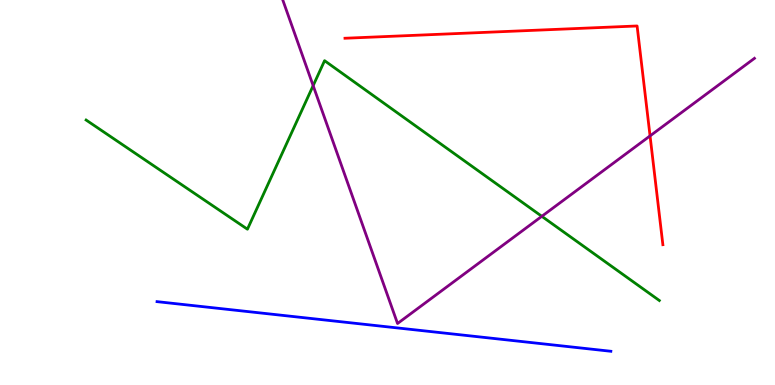[{'lines': ['blue', 'red'], 'intersections': []}, {'lines': ['green', 'red'], 'intersections': []}, {'lines': ['purple', 'red'], 'intersections': [{'x': 8.39, 'y': 6.47}]}, {'lines': ['blue', 'green'], 'intersections': []}, {'lines': ['blue', 'purple'], 'intersections': []}, {'lines': ['green', 'purple'], 'intersections': [{'x': 4.04, 'y': 7.78}, {'x': 6.99, 'y': 4.38}]}]